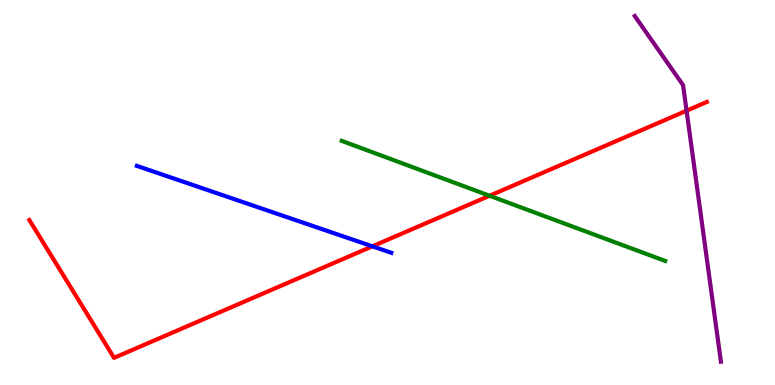[{'lines': ['blue', 'red'], 'intersections': [{'x': 4.81, 'y': 3.6}]}, {'lines': ['green', 'red'], 'intersections': [{'x': 6.32, 'y': 4.92}]}, {'lines': ['purple', 'red'], 'intersections': [{'x': 8.86, 'y': 7.12}]}, {'lines': ['blue', 'green'], 'intersections': []}, {'lines': ['blue', 'purple'], 'intersections': []}, {'lines': ['green', 'purple'], 'intersections': []}]